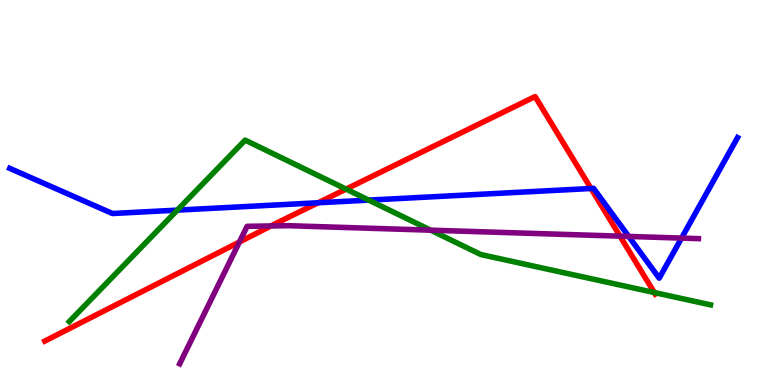[{'lines': ['blue', 'red'], 'intersections': [{'x': 4.1, 'y': 4.73}, {'x': 7.63, 'y': 5.1}]}, {'lines': ['green', 'red'], 'intersections': [{'x': 4.47, 'y': 5.09}, {'x': 8.44, 'y': 2.4}]}, {'lines': ['purple', 'red'], 'intersections': [{'x': 3.09, 'y': 3.71}, {'x': 3.5, 'y': 4.13}, {'x': 8.0, 'y': 3.87}]}, {'lines': ['blue', 'green'], 'intersections': [{'x': 2.29, 'y': 4.54}, {'x': 4.76, 'y': 4.8}]}, {'lines': ['blue', 'purple'], 'intersections': [{'x': 8.11, 'y': 3.86}, {'x': 8.79, 'y': 3.82}]}, {'lines': ['green', 'purple'], 'intersections': [{'x': 5.56, 'y': 4.02}]}]